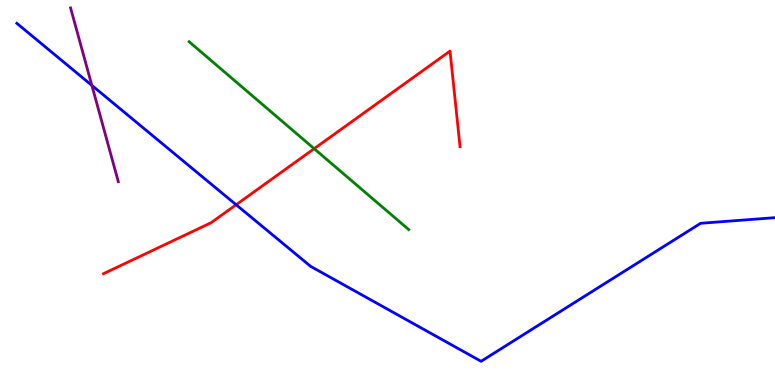[{'lines': ['blue', 'red'], 'intersections': [{'x': 3.05, 'y': 4.68}]}, {'lines': ['green', 'red'], 'intersections': [{'x': 4.05, 'y': 6.14}]}, {'lines': ['purple', 'red'], 'intersections': []}, {'lines': ['blue', 'green'], 'intersections': []}, {'lines': ['blue', 'purple'], 'intersections': [{'x': 1.19, 'y': 7.78}]}, {'lines': ['green', 'purple'], 'intersections': []}]